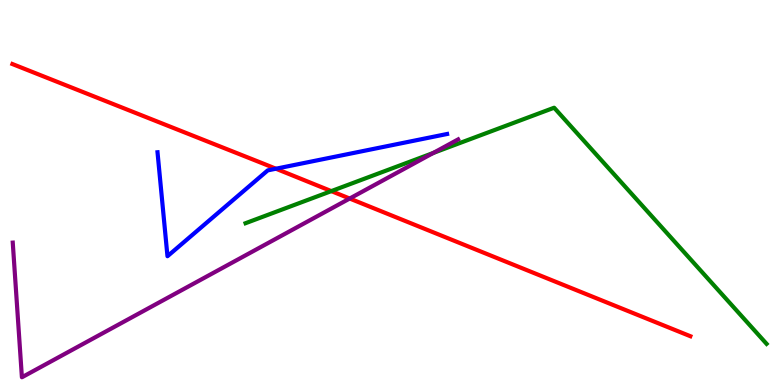[{'lines': ['blue', 'red'], 'intersections': [{'x': 3.56, 'y': 5.62}]}, {'lines': ['green', 'red'], 'intersections': [{'x': 4.28, 'y': 5.04}]}, {'lines': ['purple', 'red'], 'intersections': [{'x': 4.51, 'y': 4.84}]}, {'lines': ['blue', 'green'], 'intersections': []}, {'lines': ['blue', 'purple'], 'intersections': []}, {'lines': ['green', 'purple'], 'intersections': [{'x': 5.59, 'y': 6.03}]}]